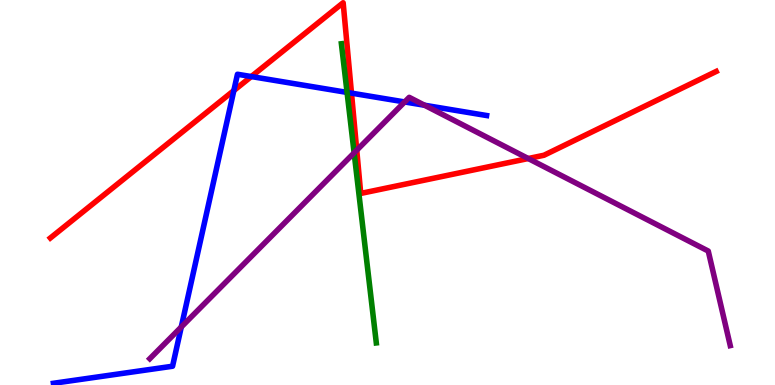[{'lines': ['blue', 'red'], 'intersections': [{'x': 3.02, 'y': 7.65}, {'x': 3.24, 'y': 8.01}, {'x': 4.54, 'y': 7.58}]}, {'lines': ['green', 'red'], 'intersections': []}, {'lines': ['purple', 'red'], 'intersections': [{'x': 4.6, 'y': 6.1}, {'x': 6.82, 'y': 5.88}]}, {'lines': ['blue', 'green'], 'intersections': [{'x': 4.48, 'y': 7.6}]}, {'lines': ['blue', 'purple'], 'intersections': [{'x': 2.34, 'y': 1.51}, {'x': 5.22, 'y': 7.35}, {'x': 5.48, 'y': 7.27}]}, {'lines': ['green', 'purple'], 'intersections': [{'x': 4.57, 'y': 6.03}]}]